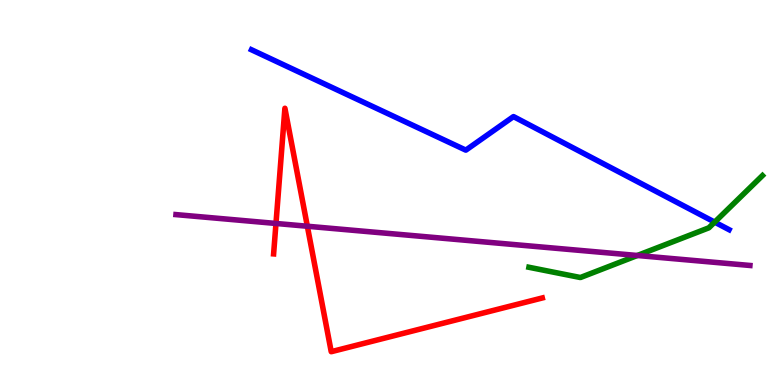[{'lines': ['blue', 'red'], 'intersections': []}, {'lines': ['green', 'red'], 'intersections': []}, {'lines': ['purple', 'red'], 'intersections': [{'x': 3.56, 'y': 4.2}, {'x': 3.97, 'y': 4.12}]}, {'lines': ['blue', 'green'], 'intersections': [{'x': 9.22, 'y': 4.23}]}, {'lines': ['blue', 'purple'], 'intersections': []}, {'lines': ['green', 'purple'], 'intersections': [{'x': 8.22, 'y': 3.36}]}]